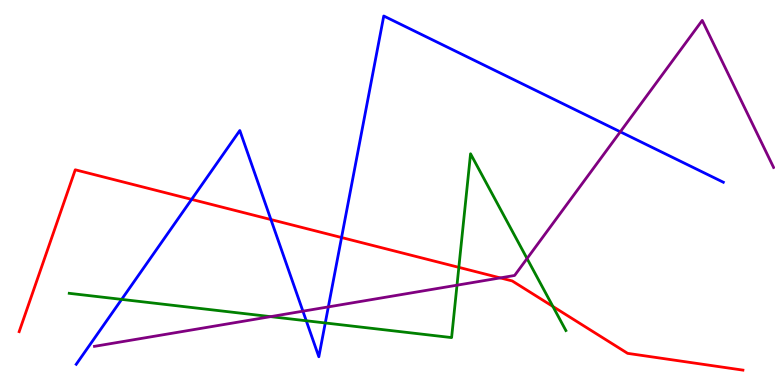[{'lines': ['blue', 'red'], 'intersections': [{'x': 2.47, 'y': 4.82}, {'x': 3.5, 'y': 4.3}, {'x': 4.41, 'y': 3.83}]}, {'lines': ['green', 'red'], 'intersections': [{'x': 5.92, 'y': 3.06}, {'x': 7.13, 'y': 2.04}]}, {'lines': ['purple', 'red'], 'intersections': [{'x': 6.45, 'y': 2.78}]}, {'lines': ['blue', 'green'], 'intersections': [{'x': 1.57, 'y': 2.22}, {'x': 3.95, 'y': 1.67}, {'x': 4.2, 'y': 1.61}]}, {'lines': ['blue', 'purple'], 'intersections': [{'x': 3.91, 'y': 1.92}, {'x': 4.24, 'y': 2.03}, {'x': 8.0, 'y': 6.58}]}, {'lines': ['green', 'purple'], 'intersections': [{'x': 3.49, 'y': 1.78}, {'x': 5.9, 'y': 2.59}, {'x': 6.8, 'y': 3.28}]}]